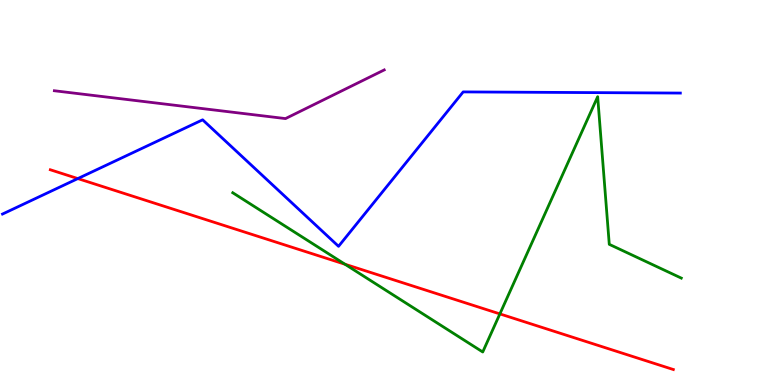[{'lines': ['blue', 'red'], 'intersections': [{'x': 1.0, 'y': 5.36}]}, {'lines': ['green', 'red'], 'intersections': [{'x': 4.45, 'y': 3.14}, {'x': 6.45, 'y': 1.85}]}, {'lines': ['purple', 'red'], 'intersections': []}, {'lines': ['blue', 'green'], 'intersections': []}, {'lines': ['blue', 'purple'], 'intersections': []}, {'lines': ['green', 'purple'], 'intersections': []}]